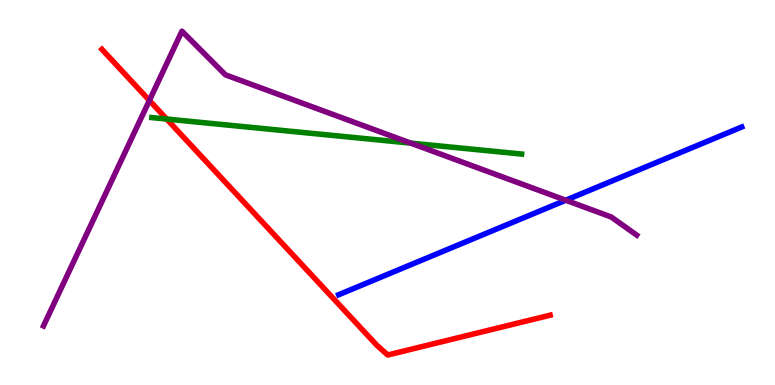[{'lines': ['blue', 'red'], 'intersections': []}, {'lines': ['green', 'red'], 'intersections': [{'x': 2.15, 'y': 6.91}]}, {'lines': ['purple', 'red'], 'intersections': [{'x': 1.93, 'y': 7.39}]}, {'lines': ['blue', 'green'], 'intersections': []}, {'lines': ['blue', 'purple'], 'intersections': [{'x': 7.3, 'y': 4.8}]}, {'lines': ['green', 'purple'], 'intersections': [{'x': 5.3, 'y': 6.28}]}]